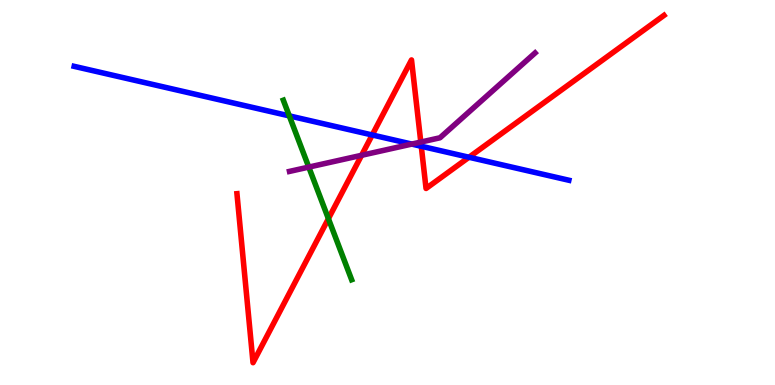[{'lines': ['blue', 'red'], 'intersections': [{'x': 4.8, 'y': 6.49}, {'x': 5.44, 'y': 6.2}, {'x': 6.05, 'y': 5.92}]}, {'lines': ['green', 'red'], 'intersections': [{'x': 4.24, 'y': 4.32}]}, {'lines': ['purple', 'red'], 'intersections': [{'x': 4.67, 'y': 5.97}, {'x': 5.43, 'y': 6.31}]}, {'lines': ['blue', 'green'], 'intersections': [{'x': 3.73, 'y': 6.99}]}, {'lines': ['blue', 'purple'], 'intersections': [{'x': 5.31, 'y': 6.26}]}, {'lines': ['green', 'purple'], 'intersections': [{'x': 3.98, 'y': 5.66}]}]